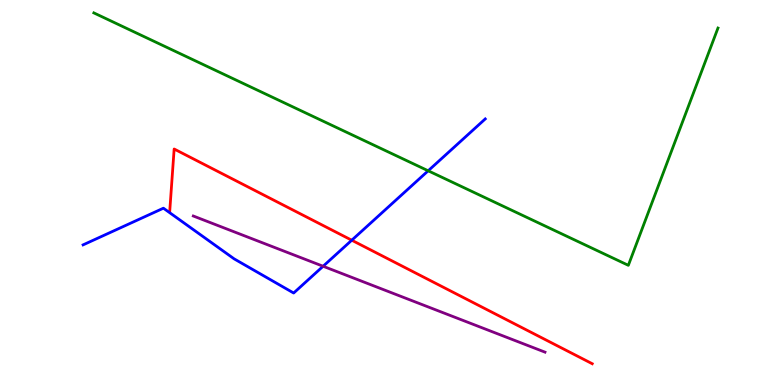[{'lines': ['blue', 'red'], 'intersections': [{'x': 4.54, 'y': 3.76}]}, {'lines': ['green', 'red'], 'intersections': []}, {'lines': ['purple', 'red'], 'intersections': []}, {'lines': ['blue', 'green'], 'intersections': [{'x': 5.52, 'y': 5.56}]}, {'lines': ['blue', 'purple'], 'intersections': [{'x': 4.17, 'y': 3.08}]}, {'lines': ['green', 'purple'], 'intersections': []}]